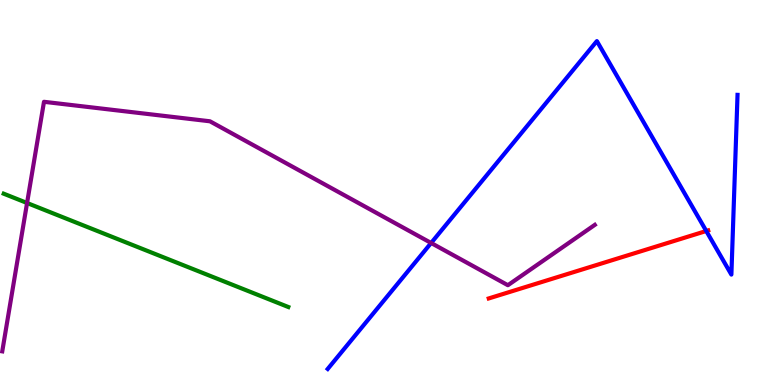[{'lines': ['blue', 'red'], 'intersections': [{'x': 9.11, 'y': 4.0}]}, {'lines': ['green', 'red'], 'intersections': []}, {'lines': ['purple', 'red'], 'intersections': []}, {'lines': ['blue', 'green'], 'intersections': []}, {'lines': ['blue', 'purple'], 'intersections': [{'x': 5.56, 'y': 3.69}]}, {'lines': ['green', 'purple'], 'intersections': [{'x': 0.349, 'y': 4.73}]}]